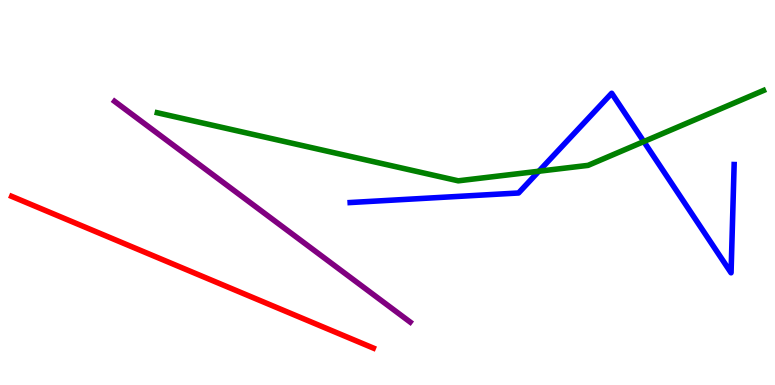[{'lines': ['blue', 'red'], 'intersections': []}, {'lines': ['green', 'red'], 'intersections': []}, {'lines': ['purple', 'red'], 'intersections': []}, {'lines': ['blue', 'green'], 'intersections': [{'x': 6.95, 'y': 5.55}, {'x': 8.31, 'y': 6.32}]}, {'lines': ['blue', 'purple'], 'intersections': []}, {'lines': ['green', 'purple'], 'intersections': []}]